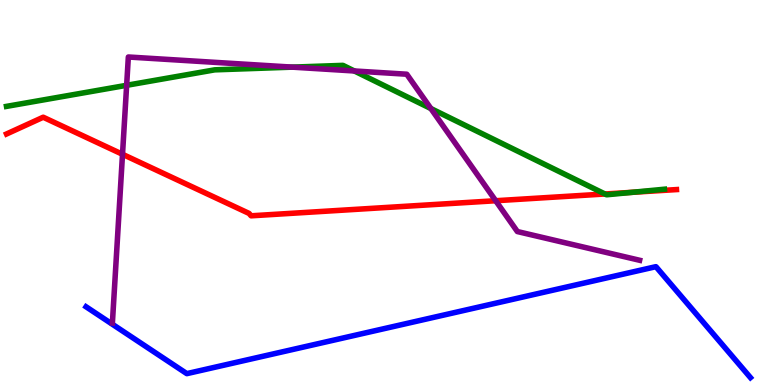[{'lines': ['blue', 'red'], 'intersections': []}, {'lines': ['green', 'red'], 'intersections': [{'x': 7.81, 'y': 4.96}, {'x': 8.16, 'y': 5.01}]}, {'lines': ['purple', 'red'], 'intersections': [{'x': 1.58, 'y': 5.99}, {'x': 6.4, 'y': 4.79}]}, {'lines': ['blue', 'green'], 'intersections': []}, {'lines': ['blue', 'purple'], 'intersections': []}, {'lines': ['green', 'purple'], 'intersections': [{'x': 1.63, 'y': 7.78}, {'x': 3.77, 'y': 8.26}, {'x': 4.57, 'y': 8.16}, {'x': 5.56, 'y': 7.18}]}]